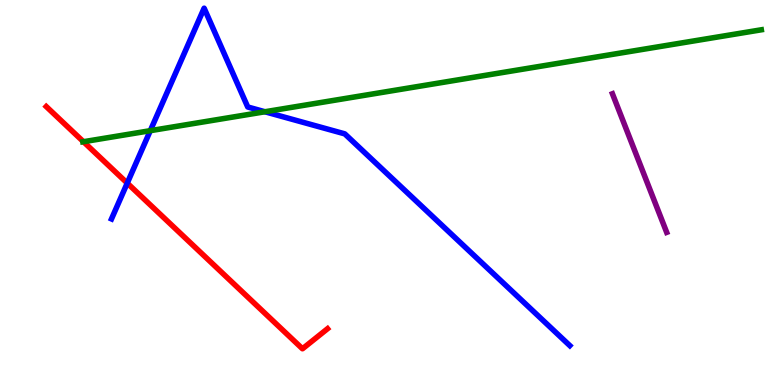[{'lines': ['blue', 'red'], 'intersections': [{'x': 1.64, 'y': 5.24}]}, {'lines': ['green', 'red'], 'intersections': [{'x': 1.08, 'y': 6.32}]}, {'lines': ['purple', 'red'], 'intersections': []}, {'lines': ['blue', 'green'], 'intersections': [{'x': 1.94, 'y': 6.61}, {'x': 3.42, 'y': 7.1}]}, {'lines': ['blue', 'purple'], 'intersections': []}, {'lines': ['green', 'purple'], 'intersections': []}]